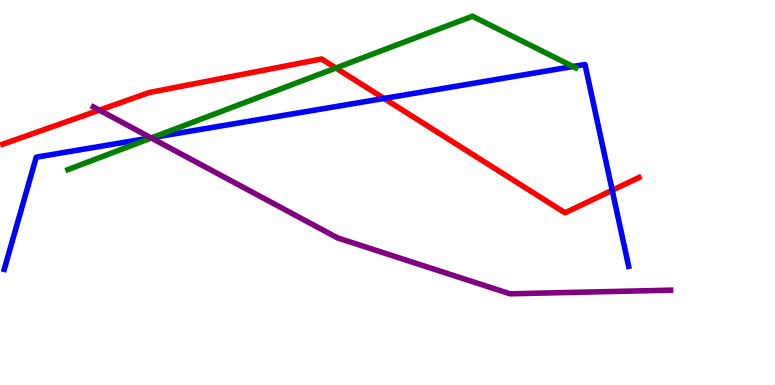[{'lines': ['blue', 'red'], 'intersections': [{'x': 4.96, 'y': 7.44}, {'x': 7.9, 'y': 5.06}]}, {'lines': ['green', 'red'], 'intersections': [{'x': 4.33, 'y': 8.23}]}, {'lines': ['purple', 'red'], 'intersections': [{'x': 1.28, 'y': 7.14}]}, {'lines': ['blue', 'green'], 'intersections': [{'x': 1.97, 'y': 6.43}, {'x': 7.39, 'y': 8.27}]}, {'lines': ['blue', 'purple'], 'intersections': [{'x': 1.95, 'y': 6.42}]}, {'lines': ['green', 'purple'], 'intersections': [{'x': 1.95, 'y': 6.42}]}]